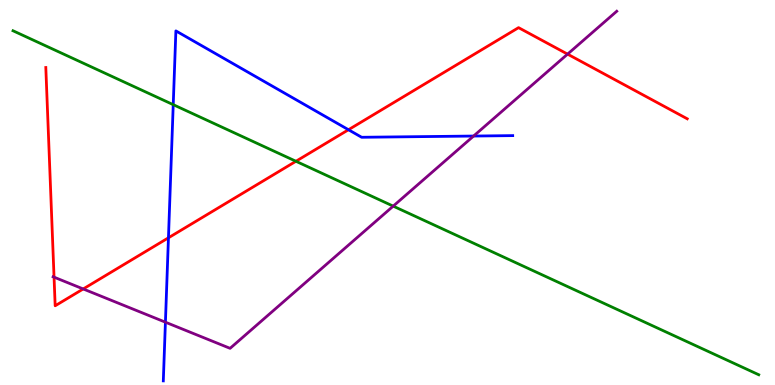[{'lines': ['blue', 'red'], 'intersections': [{'x': 2.17, 'y': 3.82}, {'x': 4.5, 'y': 6.63}]}, {'lines': ['green', 'red'], 'intersections': [{'x': 3.82, 'y': 5.81}]}, {'lines': ['purple', 'red'], 'intersections': [{'x': 0.697, 'y': 2.8}, {'x': 1.07, 'y': 2.49}, {'x': 7.32, 'y': 8.59}]}, {'lines': ['blue', 'green'], 'intersections': [{'x': 2.24, 'y': 7.28}]}, {'lines': ['blue', 'purple'], 'intersections': [{'x': 2.13, 'y': 1.63}, {'x': 6.11, 'y': 6.47}]}, {'lines': ['green', 'purple'], 'intersections': [{'x': 5.07, 'y': 4.65}]}]